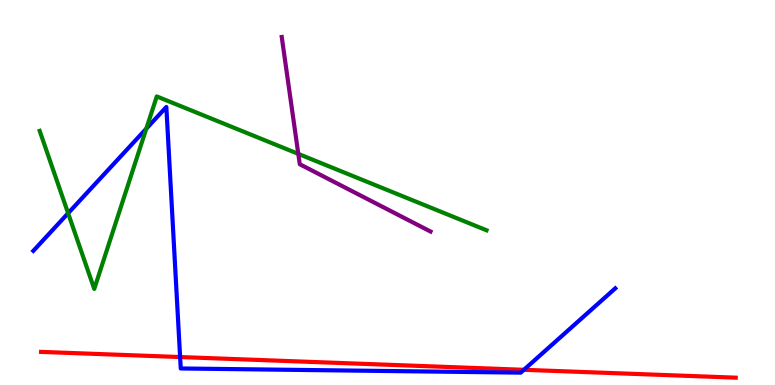[{'lines': ['blue', 'red'], 'intersections': [{'x': 2.32, 'y': 0.726}, {'x': 6.76, 'y': 0.395}]}, {'lines': ['green', 'red'], 'intersections': []}, {'lines': ['purple', 'red'], 'intersections': []}, {'lines': ['blue', 'green'], 'intersections': [{'x': 0.879, 'y': 4.46}, {'x': 1.89, 'y': 6.66}]}, {'lines': ['blue', 'purple'], 'intersections': []}, {'lines': ['green', 'purple'], 'intersections': [{'x': 3.85, 'y': 6.0}]}]